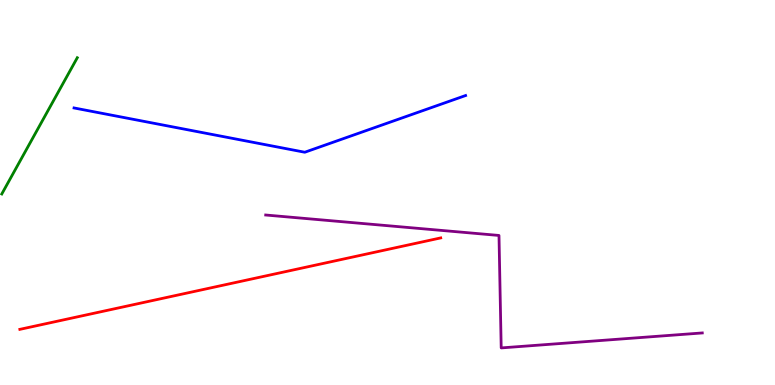[{'lines': ['blue', 'red'], 'intersections': []}, {'lines': ['green', 'red'], 'intersections': []}, {'lines': ['purple', 'red'], 'intersections': []}, {'lines': ['blue', 'green'], 'intersections': []}, {'lines': ['blue', 'purple'], 'intersections': []}, {'lines': ['green', 'purple'], 'intersections': []}]